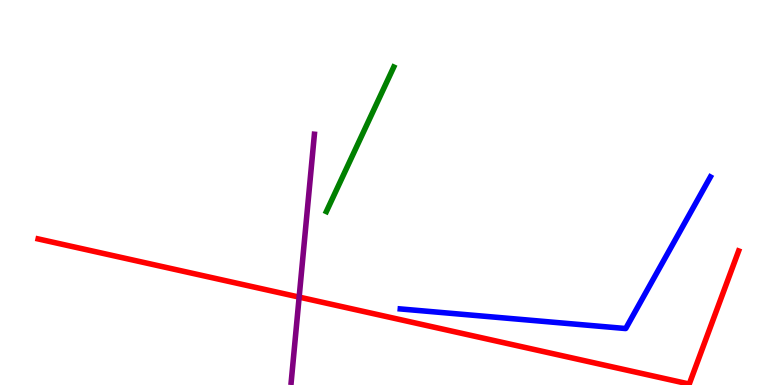[{'lines': ['blue', 'red'], 'intersections': []}, {'lines': ['green', 'red'], 'intersections': []}, {'lines': ['purple', 'red'], 'intersections': [{'x': 3.86, 'y': 2.28}]}, {'lines': ['blue', 'green'], 'intersections': []}, {'lines': ['blue', 'purple'], 'intersections': []}, {'lines': ['green', 'purple'], 'intersections': []}]